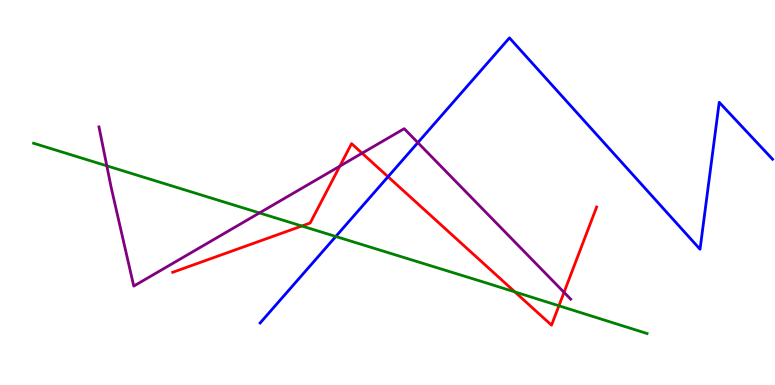[{'lines': ['blue', 'red'], 'intersections': [{'x': 5.01, 'y': 5.41}]}, {'lines': ['green', 'red'], 'intersections': [{'x': 3.89, 'y': 4.13}, {'x': 6.64, 'y': 2.42}, {'x': 7.21, 'y': 2.06}]}, {'lines': ['purple', 'red'], 'intersections': [{'x': 4.38, 'y': 5.68}, {'x': 4.67, 'y': 6.02}, {'x': 7.28, 'y': 2.41}]}, {'lines': ['blue', 'green'], 'intersections': [{'x': 4.33, 'y': 3.86}]}, {'lines': ['blue', 'purple'], 'intersections': [{'x': 5.39, 'y': 6.29}]}, {'lines': ['green', 'purple'], 'intersections': [{'x': 1.38, 'y': 5.69}, {'x': 3.35, 'y': 4.47}]}]